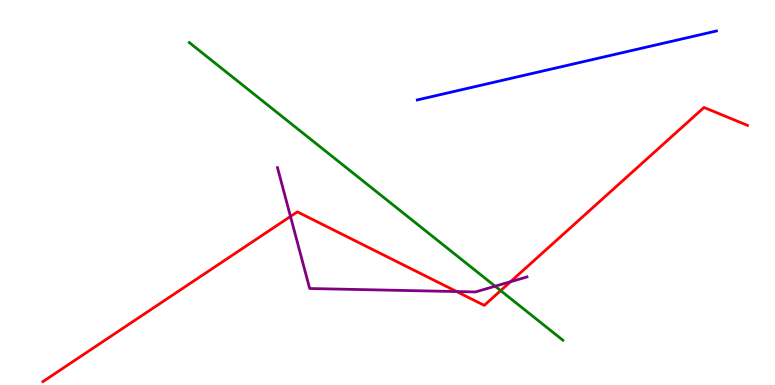[{'lines': ['blue', 'red'], 'intersections': []}, {'lines': ['green', 'red'], 'intersections': [{'x': 6.46, 'y': 2.45}]}, {'lines': ['purple', 'red'], 'intersections': [{'x': 3.75, 'y': 4.38}, {'x': 5.89, 'y': 2.43}, {'x': 6.59, 'y': 2.68}]}, {'lines': ['blue', 'green'], 'intersections': []}, {'lines': ['blue', 'purple'], 'intersections': []}, {'lines': ['green', 'purple'], 'intersections': [{'x': 6.39, 'y': 2.57}]}]